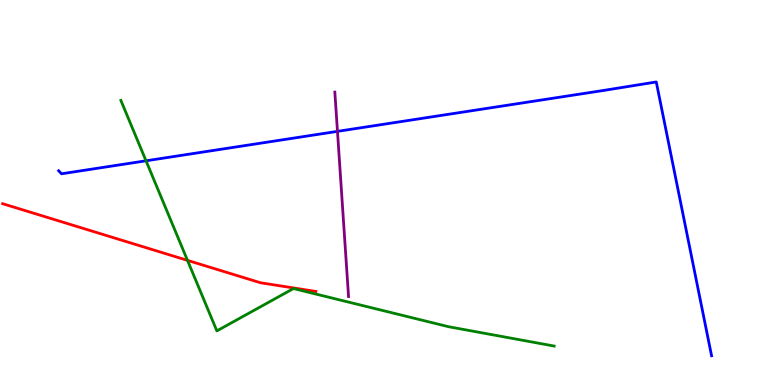[{'lines': ['blue', 'red'], 'intersections': []}, {'lines': ['green', 'red'], 'intersections': [{'x': 2.42, 'y': 3.24}]}, {'lines': ['purple', 'red'], 'intersections': []}, {'lines': ['blue', 'green'], 'intersections': [{'x': 1.88, 'y': 5.82}]}, {'lines': ['blue', 'purple'], 'intersections': [{'x': 4.35, 'y': 6.59}]}, {'lines': ['green', 'purple'], 'intersections': []}]